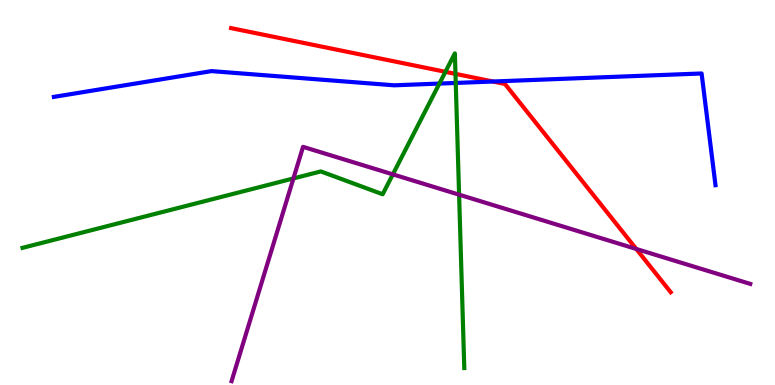[{'lines': ['blue', 'red'], 'intersections': [{'x': 6.36, 'y': 7.88}]}, {'lines': ['green', 'red'], 'intersections': [{'x': 5.75, 'y': 8.13}, {'x': 5.88, 'y': 8.08}]}, {'lines': ['purple', 'red'], 'intersections': [{'x': 8.21, 'y': 3.53}]}, {'lines': ['blue', 'green'], 'intersections': [{'x': 5.67, 'y': 7.83}, {'x': 5.88, 'y': 7.85}]}, {'lines': ['blue', 'purple'], 'intersections': []}, {'lines': ['green', 'purple'], 'intersections': [{'x': 3.79, 'y': 5.37}, {'x': 5.07, 'y': 5.47}, {'x': 5.92, 'y': 4.94}]}]